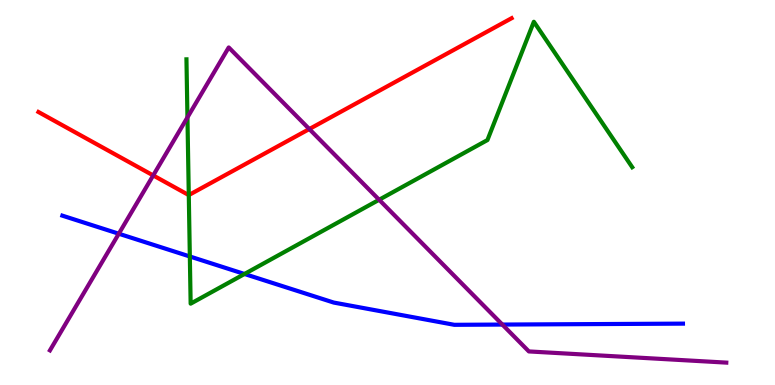[{'lines': ['blue', 'red'], 'intersections': []}, {'lines': ['green', 'red'], 'intersections': [{'x': 2.44, 'y': 4.93}]}, {'lines': ['purple', 'red'], 'intersections': [{'x': 1.98, 'y': 5.44}, {'x': 3.99, 'y': 6.65}]}, {'lines': ['blue', 'green'], 'intersections': [{'x': 2.45, 'y': 3.34}, {'x': 3.15, 'y': 2.88}]}, {'lines': ['blue', 'purple'], 'intersections': [{'x': 1.53, 'y': 3.93}, {'x': 6.48, 'y': 1.57}]}, {'lines': ['green', 'purple'], 'intersections': [{'x': 2.42, 'y': 6.95}, {'x': 4.89, 'y': 4.81}]}]